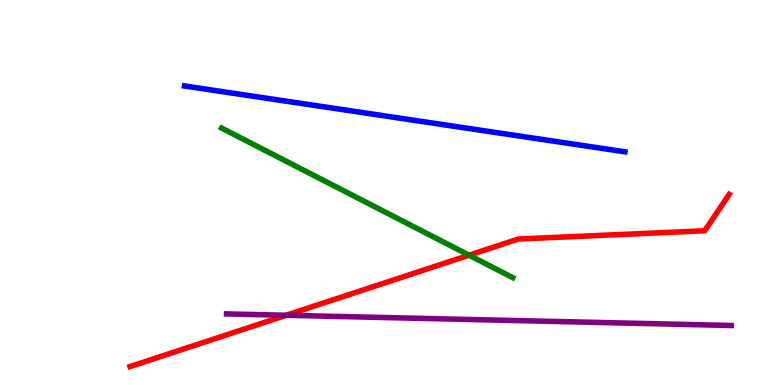[{'lines': ['blue', 'red'], 'intersections': []}, {'lines': ['green', 'red'], 'intersections': [{'x': 6.05, 'y': 3.37}]}, {'lines': ['purple', 'red'], 'intersections': [{'x': 3.69, 'y': 1.81}]}, {'lines': ['blue', 'green'], 'intersections': []}, {'lines': ['blue', 'purple'], 'intersections': []}, {'lines': ['green', 'purple'], 'intersections': []}]